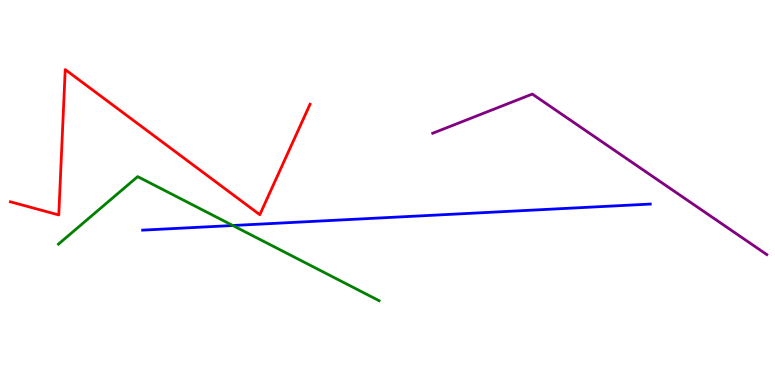[{'lines': ['blue', 'red'], 'intersections': []}, {'lines': ['green', 'red'], 'intersections': []}, {'lines': ['purple', 'red'], 'intersections': []}, {'lines': ['blue', 'green'], 'intersections': [{'x': 3.0, 'y': 4.14}]}, {'lines': ['blue', 'purple'], 'intersections': []}, {'lines': ['green', 'purple'], 'intersections': []}]